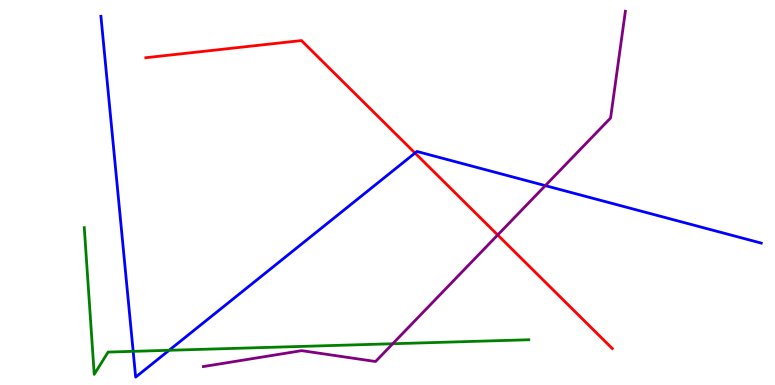[{'lines': ['blue', 'red'], 'intersections': [{'x': 5.36, 'y': 6.02}]}, {'lines': ['green', 'red'], 'intersections': []}, {'lines': ['purple', 'red'], 'intersections': [{'x': 6.42, 'y': 3.9}]}, {'lines': ['blue', 'green'], 'intersections': [{'x': 1.72, 'y': 0.874}, {'x': 2.18, 'y': 0.902}]}, {'lines': ['blue', 'purple'], 'intersections': [{'x': 7.04, 'y': 5.18}]}, {'lines': ['green', 'purple'], 'intersections': [{'x': 5.07, 'y': 1.07}]}]